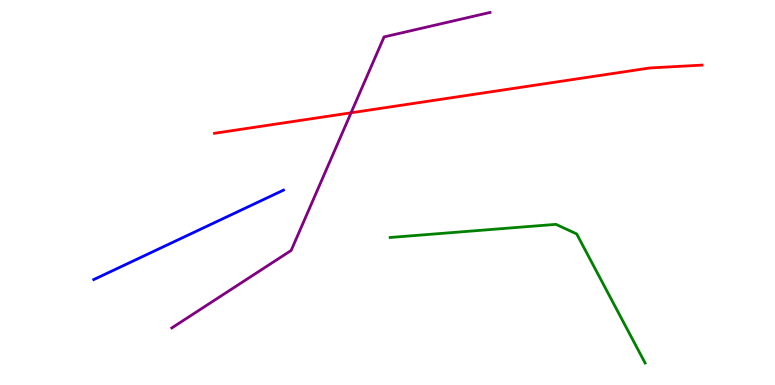[{'lines': ['blue', 'red'], 'intersections': []}, {'lines': ['green', 'red'], 'intersections': []}, {'lines': ['purple', 'red'], 'intersections': [{'x': 4.53, 'y': 7.07}]}, {'lines': ['blue', 'green'], 'intersections': []}, {'lines': ['blue', 'purple'], 'intersections': []}, {'lines': ['green', 'purple'], 'intersections': []}]